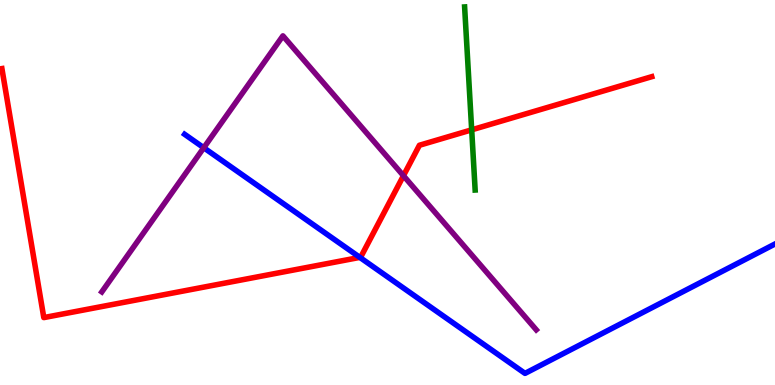[{'lines': ['blue', 'red'], 'intersections': [{'x': 4.64, 'y': 3.31}]}, {'lines': ['green', 'red'], 'intersections': [{'x': 6.09, 'y': 6.63}]}, {'lines': ['purple', 'red'], 'intersections': [{'x': 5.21, 'y': 5.44}]}, {'lines': ['blue', 'green'], 'intersections': []}, {'lines': ['blue', 'purple'], 'intersections': [{'x': 2.63, 'y': 6.16}]}, {'lines': ['green', 'purple'], 'intersections': []}]